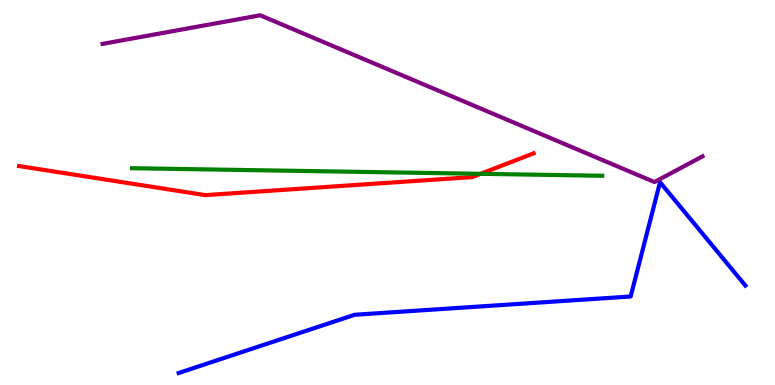[{'lines': ['blue', 'red'], 'intersections': []}, {'lines': ['green', 'red'], 'intersections': [{'x': 6.2, 'y': 5.49}]}, {'lines': ['purple', 'red'], 'intersections': []}, {'lines': ['blue', 'green'], 'intersections': []}, {'lines': ['blue', 'purple'], 'intersections': []}, {'lines': ['green', 'purple'], 'intersections': []}]